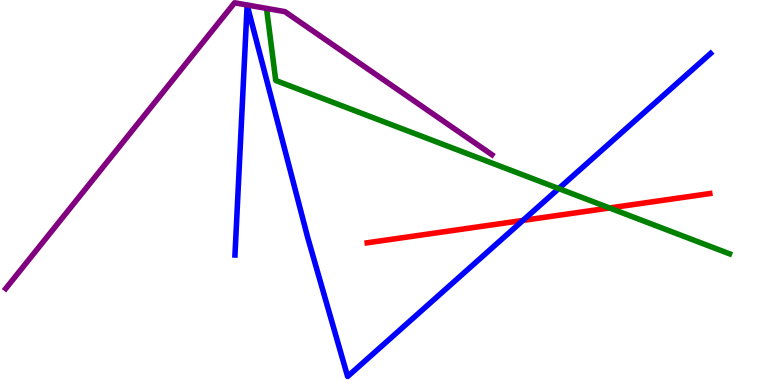[{'lines': ['blue', 'red'], 'intersections': [{'x': 6.75, 'y': 4.27}]}, {'lines': ['green', 'red'], 'intersections': [{'x': 7.86, 'y': 4.6}]}, {'lines': ['purple', 'red'], 'intersections': []}, {'lines': ['blue', 'green'], 'intersections': [{'x': 7.21, 'y': 5.1}]}, {'lines': ['blue', 'purple'], 'intersections': []}, {'lines': ['green', 'purple'], 'intersections': []}]